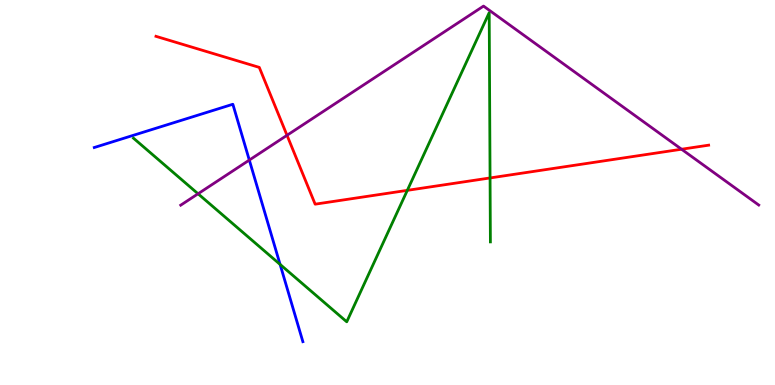[{'lines': ['blue', 'red'], 'intersections': []}, {'lines': ['green', 'red'], 'intersections': [{'x': 5.26, 'y': 5.06}, {'x': 6.32, 'y': 5.38}]}, {'lines': ['purple', 'red'], 'intersections': [{'x': 3.7, 'y': 6.49}, {'x': 8.79, 'y': 6.12}]}, {'lines': ['blue', 'green'], 'intersections': [{'x': 3.61, 'y': 3.13}]}, {'lines': ['blue', 'purple'], 'intersections': [{'x': 3.22, 'y': 5.84}]}, {'lines': ['green', 'purple'], 'intersections': [{'x': 2.56, 'y': 4.97}]}]